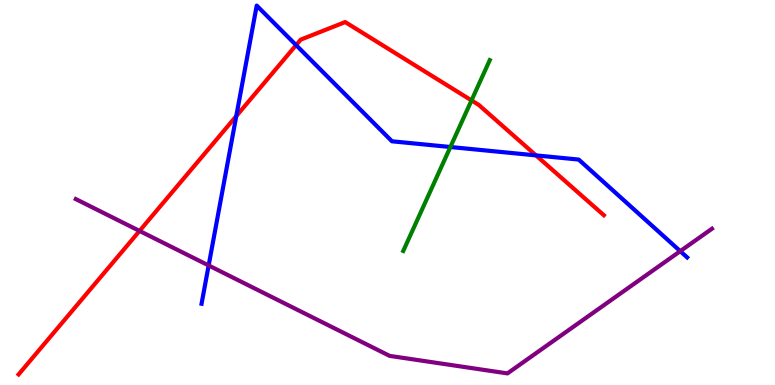[{'lines': ['blue', 'red'], 'intersections': [{'x': 3.05, 'y': 6.98}, {'x': 3.82, 'y': 8.83}, {'x': 6.92, 'y': 5.96}]}, {'lines': ['green', 'red'], 'intersections': [{'x': 6.08, 'y': 7.39}]}, {'lines': ['purple', 'red'], 'intersections': [{'x': 1.8, 'y': 4.0}]}, {'lines': ['blue', 'green'], 'intersections': [{'x': 5.81, 'y': 6.18}]}, {'lines': ['blue', 'purple'], 'intersections': [{'x': 2.69, 'y': 3.1}, {'x': 8.78, 'y': 3.48}]}, {'lines': ['green', 'purple'], 'intersections': []}]